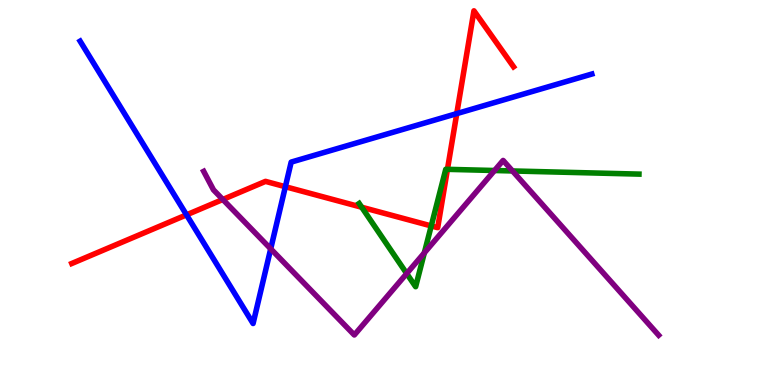[{'lines': ['blue', 'red'], 'intersections': [{'x': 2.41, 'y': 4.42}, {'x': 3.68, 'y': 5.15}, {'x': 5.89, 'y': 7.05}]}, {'lines': ['green', 'red'], 'intersections': [{'x': 4.67, 'y': 4.62}, {'x': 5.56, 'y': 4.13}, {'x': 5.77, 'y': 5.6}]}, {'lines': ['purple', 'red'], 'intersections': [{'x': 2.88, 'y': 4.82}]}, {'lines': ['blue', 'green'], 'intersections': []}, {'lines': ['blue', 'purple'], 'intersections': [{'x': 3.49, 'y': 3.54}]}, {'lines': ['green', 'purple'], 'intersections': [{'x': 5.25, 'y': 2.89}, {'x': 5.48, 'y': 3.43}, {'x': 6.38, 'y': 5.57}, {'x': 6.61, 'y': 5.56}]}]